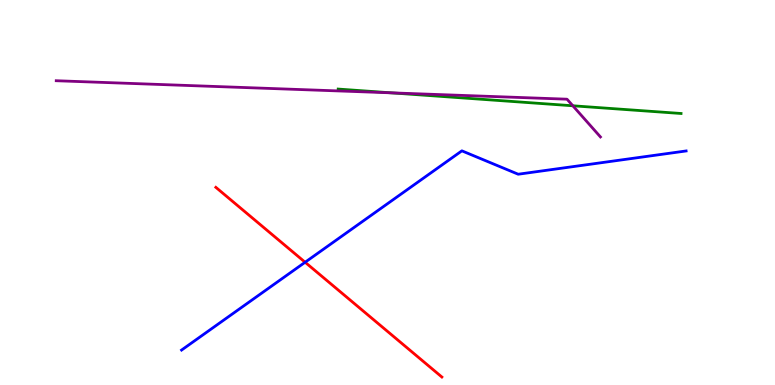[{'lines': ['blue', 'red'], 'intersections': [{'x': 3.94, 'y': 3.19}]}, {'lines': ['green', 'red'], 'intersections': []}, {'lines': ['purple', 'red'], 'intersections': []}, {'lines': ['blue', 'green'], 'intersections': []}, {'lines': ['blue', 'purple'], 'intersections': []}, {'lines': ['green', 'purple'], 'intersections': [{'x': 5.05, 'y': 7.59}, {'x': 7.39, 'y': 7.25}]}]